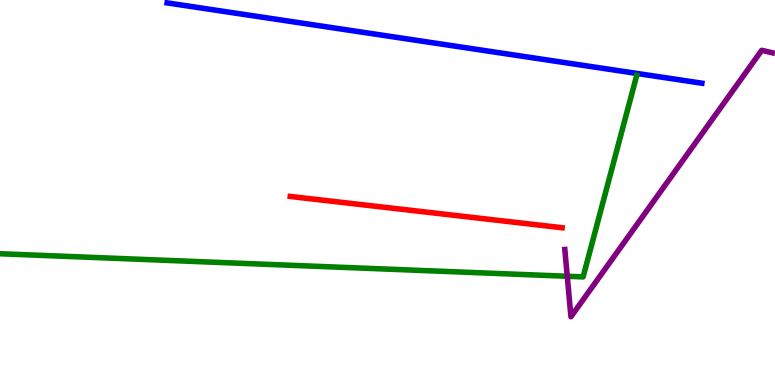[{'lines': ['blue', 'red'], 'intersections': []}, {'lines': ['green', 'red'], 'intersections': []}, {'lines': ['purple', 'red'], 'intersections': []}, {'lines': ['blue', 'green'], 'intersections': []}, {'lines': ['blue', 'purple'], 'intersections': []}, {'lines': ['green', 'purple'], 'intersections': [{'x': 7.32, 'y': 2.82}]}]